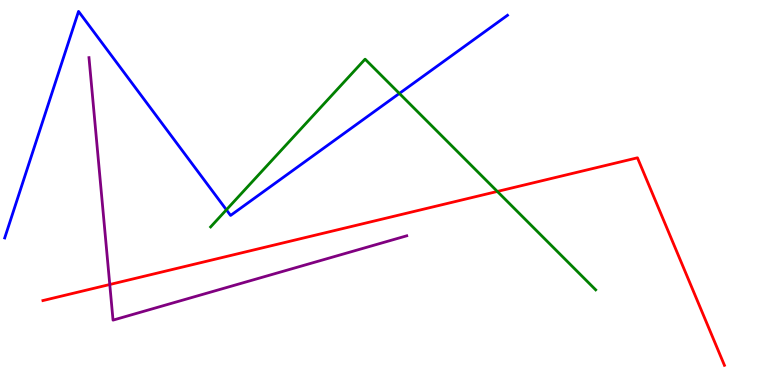[{'lines': ['blue', 'red'], 'intersections': []}, {'lines': ['green', 'red'], 'intersections': [{'x': 6.42, 'y': 5.03}]}, {'lines': ['purple', 'red'], 'intersections': [{'x': 1.42, 'y': 2.61}]}, {'lines': ['blue', 'green'], 'intersections': [{'x': 2.92, 'y': 4.55}, {'x': 5.15, 'y': 7.57}]}, {'lines': ['blue', 'purple'], 'intersections': []}, {'lines': ['green', 'purple'], 'intersections': []}]